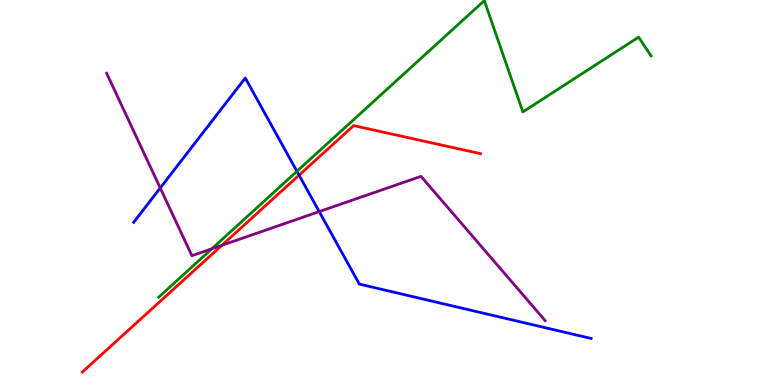[{'lines': ['blue', 'red'], 'intersections': [{'x': 3.86, 'y': 5.45}]}, {'lines': ['green', 'red'], 'intersections': []}, {'lines': ['purple', 'red'], 'intersections': [{'x': 2.86, 'y': 3.63}]}, {'lines': ['blue', 'green'], 'intersections': [{'x': 3.83, 'y': 5.55}]}, {'lines': ['blue', 'purple'], 'intersections': [{'x': 2.07, 'y': 5.12}, {'x': 4.12, 'y': 4.5}]}, {'lines': ['green', 'purple'], 'intersections': [{'x': 2.73, 'y': 3.54}]}]